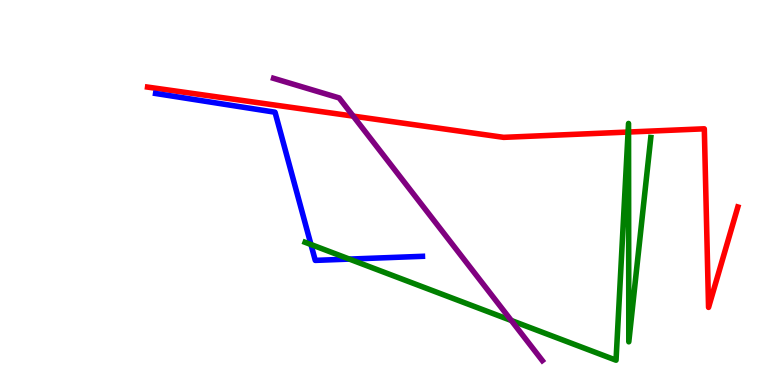[{'lines': ['blue', 'red'], 'intersections': []}, {'lines': ['green', 'red'], 'intersections': [{'x': 8.1, 'y': 6.57}, {'x': 8.11, 'y': 6.57}]}, {'lines': ['purple', 'red'], 'intersections': [{'x': 4.56, 'y': 6.98}]}, {'lines': ['blue', 'green'], 'intersections': [{'x': 4.01, 'y': 3.65}, {'x': 4.51, 'y': 3.27}]}, {'lines': ['blue', 'purple'], 'intersections': []}, {'lines': ['green', 'purple'], 'intersections': [{'x': 6.6, 'y': 1.68}]}]